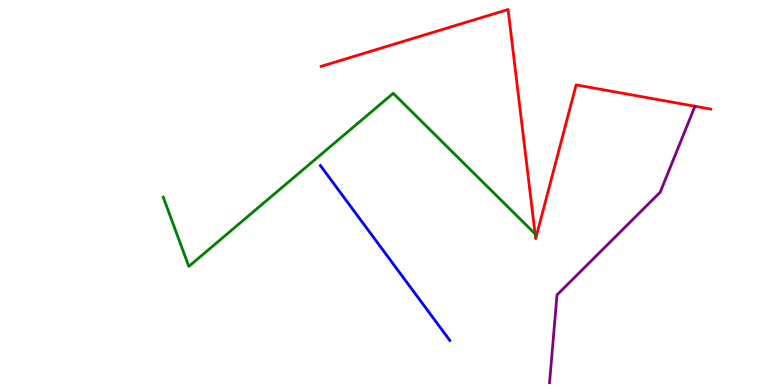[{'lines': ['blue', 'red'], 'intersections': []}, {'lines': ['green', 'red'], 'intersections': [{'x': 6.9, 'y': 3.93}]}, {'lines': ['purple', 'red'], 'intersections': []}, {'lines': ['blue', 'green'], 'intersections': []}, {'lines': ['blue', 'purple'], 'intersections': []}, {'lines': ['green', 'purple'], 'intersections': []}]